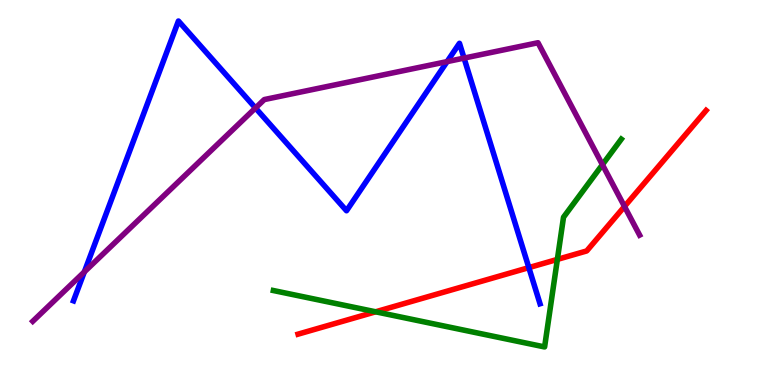[{'lines': ['blue', 'red'], 'intersections': [{'x': 6.82, 'y': 3.05}]}, {'lines': ['green', 'red'], 'intersections': [{'x': 4.85, 'y': 1.9}, {'x': 7.19, 'y': 3.26}]}, {'lines': ['purple', 'red'], 'intersections': [{'x': 8.06, 'y': 4.64}]}, {'lines': ['blue', 'green'], 'intersections': []}, {'lines': ['blue', 'purple'], 'intersections': [{'x': 1.09, 'y': 2.94}, {'x': 3.3, 'y': 7.2}, {'x': 5.77, 'y': 8.4}, {'x': 5.99, 'y': 8.49}]}, {'lines': ['green', 'purple'], 'intersections': [{'x': 7.77, 'y': 5.72}]}]